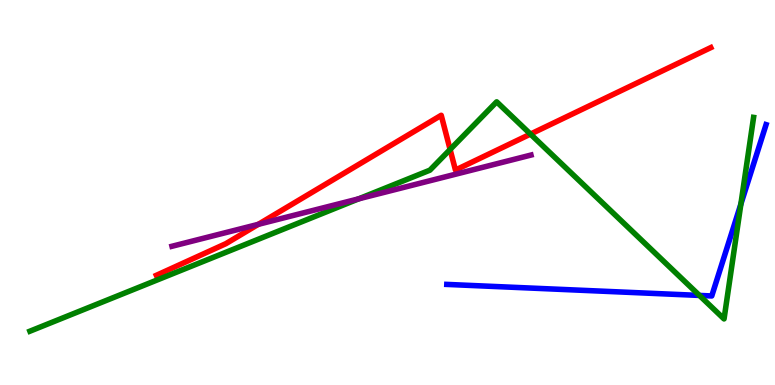[{'lines': ['blue', 'red'], 'intersections': []}, {'lines': ['green', 'red'], 'intersections': [{'x': 5.81, 'y': 6.12}, {'x': 6.84, 'y': 6.52}]}, {'lines': ['purple', 'red'], 'intersections': [{'x': 3.33, 'y': 4.17}]}, {'lines': ['blue', 'green'], 'intersections': [{'x': 9.02, 'y': 2.33}, {'x': 9.56, 'y': 4.7}]}, {'lines': ['blue', 'purple'], 'intersections': []}, {'lines': ['green', 'purple'], 'intersections': [{'x': 4.63, 'y': 4.84}]}]